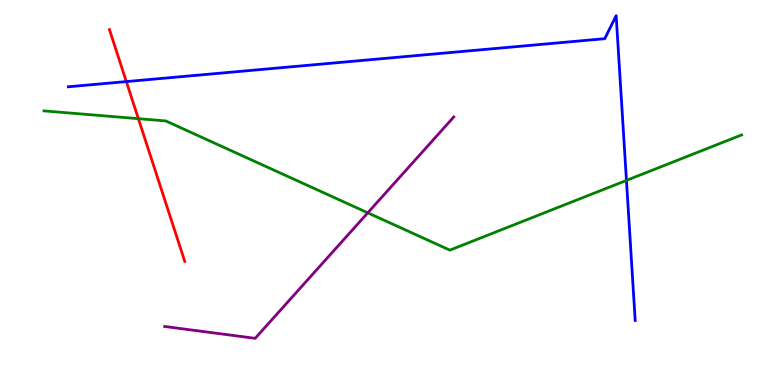[{'lines': ['blue', 'red'], 'intersections': [{'x': 1.63, 'y': 7.88}]}, {'lines': ['green', 'red'], 'intersections': [{'x': 1.79, 'y': 6.92}]}, {'lines': ['purple', 'red'], 'intersections': []}, {'lines': ['blue', 'green'], 'intersections': [{'x': 8.08, 'y': 5.31}]}, {'lines': ['blue', 'purple'], 'intersections': []}, {'lines': ['green', 'purple'], 'intersections': [{'x': 4.75, 'y': 4.47}]}]